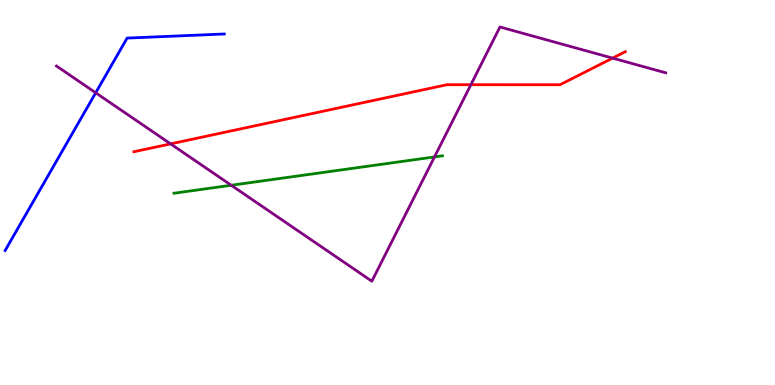[{'lines': ['blue', 'red'], 'intersections': []}, {'lines': ['green', 'red'], 'intersections': []}, {'lines': ['purple', 'red'], 'intersections': [{'x': 2.2, 'y': 6.26}, {'x': 6.08, 'y': 7.8}, {'x': 7.9, 'y': 8.49}]}, {'lines': ['blue', 'green'], 'intersections': []}, {'lines': ['blue', 'purple'], 'intersections': [{'x': 1.23, 'y': 7.59}]}, {'lines': ['green', 'purple'], 'intersections': [{'x': 2.98, 'y': 5.19}, {'x': 5.61, 'y': 5.92}]}]